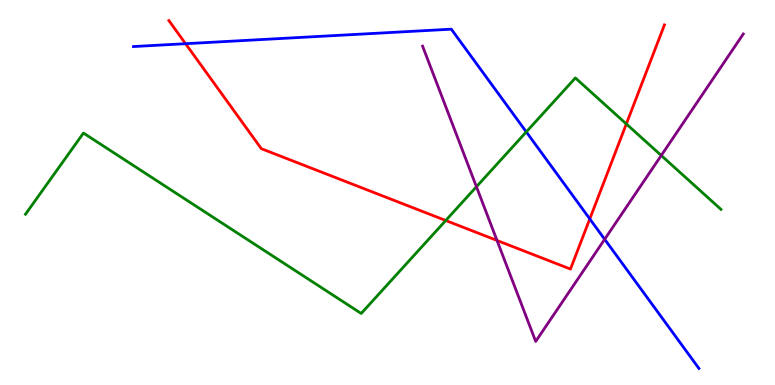[{'lines': ['blue', 'red'], 'intersections': [{'x': 2.39, 'y': 8.86}, {'x': 7.61, 'y': 4.31}]}, {'lines': ['green', 'red'], 'intersections': [{'x': 5.75, 'y': 4.27}, {'x': 8.08, 'y': 6.78}]}, {'lines': ['purple', 'red'], 'intersections': [{'x': 6.41, 'y': 3.75}]}, {'lines': ['blue', 'green'], 'intersections': [{'x': 6.79, 'y': 6.57}]}, {'lines': ['blue', 'purple'], 'intersections': [{'x': 7.8, 'y': 3.78}]}, {'lines': ['green', 'purple'], 'intersections': [{'x': 6.15, 'y': 5.15}, {'x': 8.53, 'y': 5.96}]}]